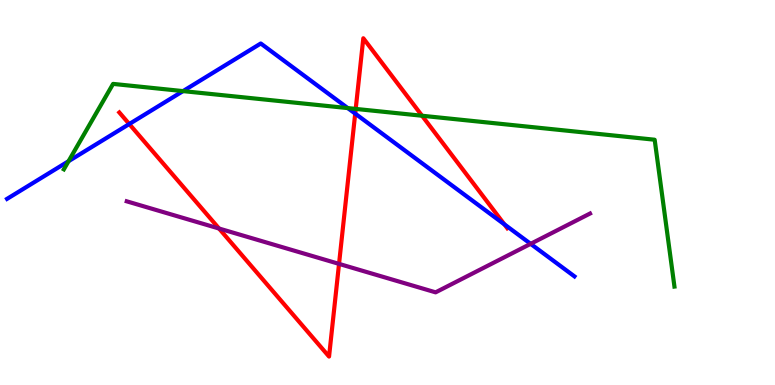[{'lines': ['blue', 'red'], 'intersections': [{'x': 1.67, 'y': 6.78}, {'x': 4.58, 'y': 7.05}, {'x': 6.51, 'y': 4.17}]}, {'lines': ['green', 'red'], 'intersections': [{'x': 4.59, 'y': 7.17}, {'x': 5.45, 'y': 6.99}]}, {'lines': ['purple', 'red'], 'intersections': [{'x': 2.83, 'y': 4.06}, {'x': 4.37, 'y': 3.15}]}, {'lines': ['blue', 'green'], 'intersections': [{'x': 0.884, 'y': 5.81}, {'x': 2.36, 'y': 7.63}, {'x': 4.49, 'y': 7.19}]}, {'lines': ['blue', 'purple'], 'intersections': [{'x': 6.85, 'y': 3.67}]}, {'lines': ['green', 'purple'], 'intersections': []}]